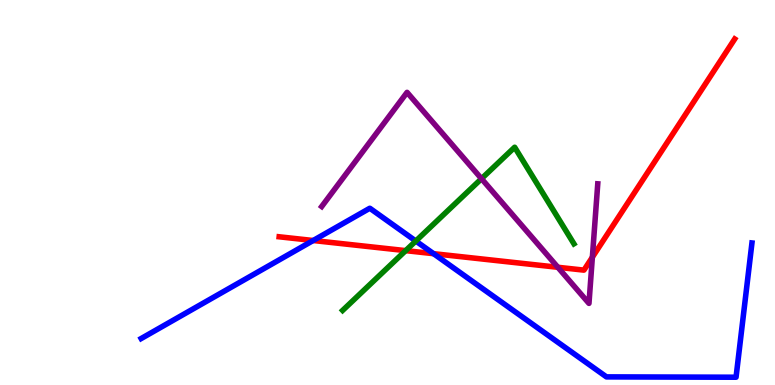[{'lines': ['blue', 'red'], 'intersections': [{'x': 4.04, 'y': 3.75}, {'x': 5.59, 'y': 3.41}]}, {'lines': ['green', 'red'], 'intersections': [{'x': 5.23, 'y': 3.49}]}, {'lines': ['purple', 'red'], 'intersections': [{'x': 7.2, 'y': 3.06}, {'x': 7.64, 'y': 3.32}]}, {'lines': ['blue', 'green'], 'intersections': [{'x': 5.37, 'y': 3.74}]}, {'lines': ['blue', 'purple'], 'intersections': []}, {'lines': ['green', 'purple'], 'intersections': [{'x': 6.21, 'y': 5.36}]}]